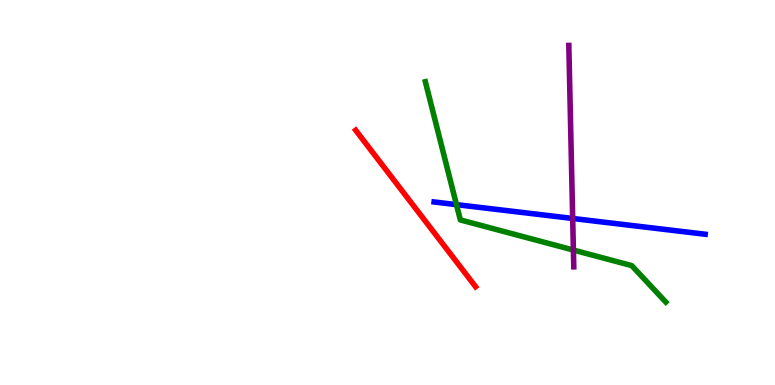[{'lines': ['blue', 'red'], 'intersections': []}, {'lines': ['green', 'red'], 'intersections': []}, {'lines': ['purple', 'red'], 'intersections': []}, {'lines': ['blue', 'green'], 'intersections': [{'x': 5.89, 'y': 4.68}]}, {'lines': ['blue', 'purple'], 'intersections': [{'x': 7.39, 'y': 4.33}]}, {'lines': ['green', 'purple'], 'intersections': [{'x': 7.4, 'y': 3.51}]}]